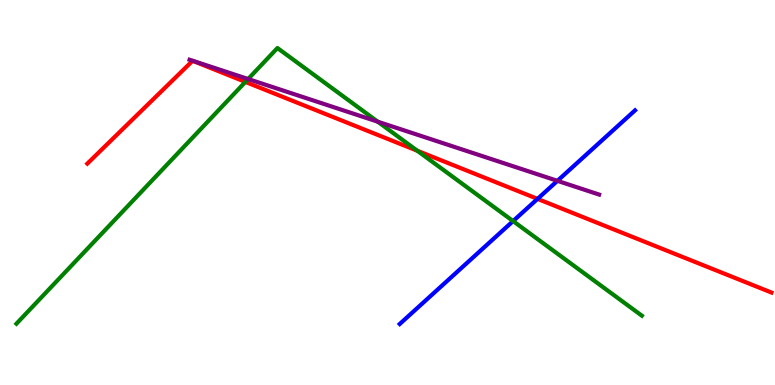[{'lines': ['blue', 'red'], 'intersections': [{'x': 6.94, 'y': 4.83}]}, {'lines': ['green', 'red'], 'intersections': [{'x': 3.17, 'y': 7.87}, {'x': 5.38, 'y': 6.08}]}, {'lines': ['purple', 'red'], 'intersections': []}, {'lines': ['blue', 'green'], 'intersections': [{'x': 6.62, 'y': 4.26}]}, {'lines': ['blue', 'purple'], 'intersections': [{'x': 7.19, 'y': 5.3}]}, {'lines': ['green', 'purple'], 'intersections': [{'x': 3.2, 'y': 7.95}, {'x': 4.87, 'y': 6.84}]}]